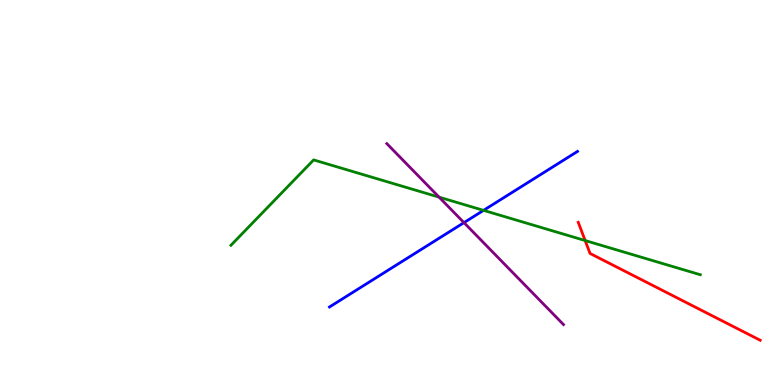[{'lines': ['blue', 'red'], 'intersections': []}, {'lines': ['green', 'red'], 'intersections': [{'x': 7.55, 'y': 3.75}]}, {'lines': ['purple', 'red'], 'intersections': []}, {'lines': ['blue', 'green'], 'intersections': [{'x': 6.24, 'y': 4.54}]}, {'lines': ['blue', 'purple'], 'intersections': [{'x': 5.99, 'y': 4.22}]}, {'lines': ['green', 'purple'], 'intersections': [{'x': 5.67, 'y': 4.88}]}]